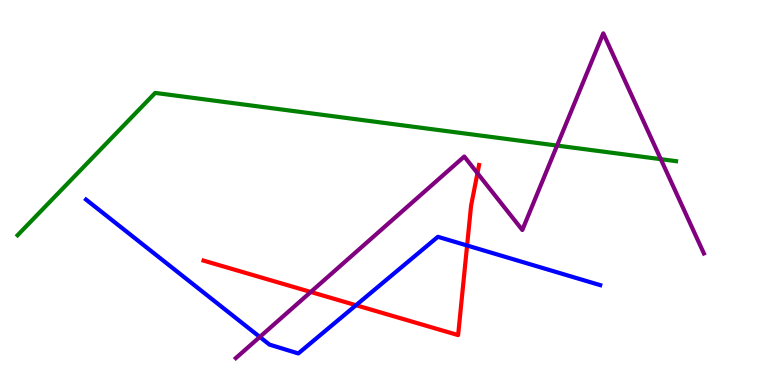[{'lines': ['blue', 'red'], 'intersections': [{'x': 4.59, 'y': 2.07}, {'x': 6.03, 'y': 3.62}]}, {'lines': ['green', 'red'], 'intersections': []}, {'lines': ['purple', 'red'], 'intersections': [{'x': 4.01, 'y': 2.42}, {'x': 6.16, 'y': 5.5}]}, {'lines': ['blue', 'green'], 'intersections': []}, {'lines': ['blue', 'purple'], 'intersections': [{'x': 3.35, 'y': 1.25}]}, {'lines': ['green', 'purple'], 'intersections': [{'x': 7.19, 'y': 6.22}, {'x': 8.53, 'y': 5.87}]}]